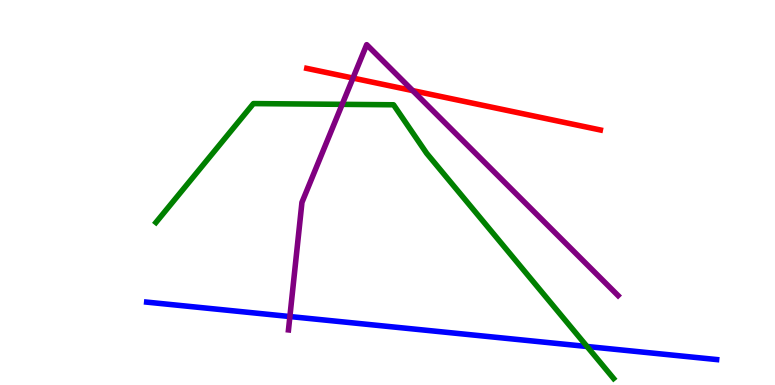[{'lines': ['blue', 'red'], 'intersections': []}, {'lines': ['green', 'red'], 'intersections': []}, {'lines': ['purple', 'red'], 'intersections': [{'x': 4.55, 'y': 7.97}, {'x': 5.33, 'y': 7.65}]}, {'lines': ['blue', 'green'], 'intersections': [{'x': 7.57, 'y': 1.0}]}, {'lines': ['blue', 'purple'], 'intersections': [{'x': 3.74, 'y': 1.78}]}, {'lines': ['green', 'purple'], 'intersections': [{'x': 4.42, 'y': 7.29}]}]